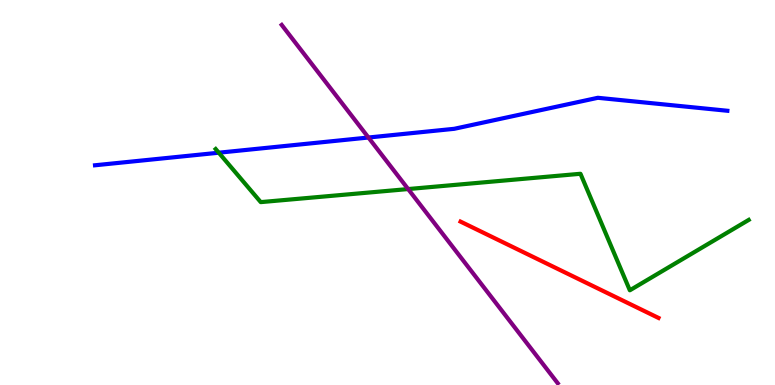[{'lines': ['blue', 'red'], 'intersections': []}, {'lines': ['green', 'red'], 'intersections': []}, {'lines': ['purple', 'red'], 'intersections': []}, {'lines': ['blue', 'green'], 'intersections': [{'x': 2.82, 'y': 6.03}]}, {'lines': ['blue', 'purple'], 'intersections': [{'x': 4.75, 'y': 6.43}]}, {'lines': ['green', 'purple'], 'intersections': [{'x': 5.27, 'y': 5.09}]}]